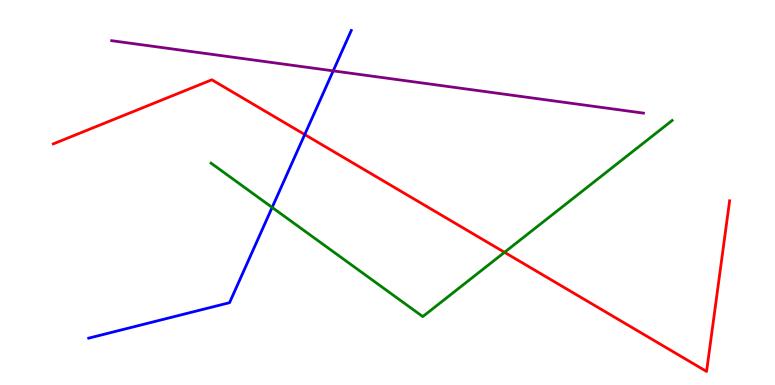[{'lines': ['blue', 'red'], 'intersections': [{'x': 3.93, 'y': 6.51}]}, {'lines': ['green', 'red'], 'intersections': [{'x': 6.51, 'y': 3.45}]}, {'lines': ['purple', 'red'], 'intersections': []}, {'lines': ['blue', 'green'], 'intersections': [{'x': 3.51, 'y': 4.61}]}, {'lines': ['blue', 'purple'], 'intersections': [{'x': 4.3, 'y': 8.16}]}, {'lines': ['green', 'purple'], 'intersections': []}]